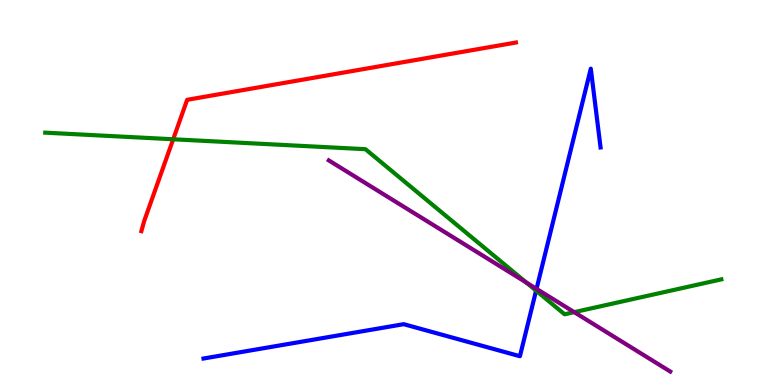[{'lines': ['blue', 'red'], 'intersections': []}, {'lines': ['green', 'red'], 'intersections': [{'x': 2.23, 'y': 6.38}]}, {'lines': ['purple', 'red'], 'intersections': []}, {'lines': ['blue', 'green'], 'intersections': [{'x': 6.92, 'y': 2.45}]}, {'lines': ['blue', 'purple'], 'intersections': [{'x': 6.92, 'y': 2.5}]}, {'lines': ['green', 'purple'], 'intersections': [{'x': 6.79, 'y': 2.66}, {'x': 7.41, 'y': 1.89}]}]